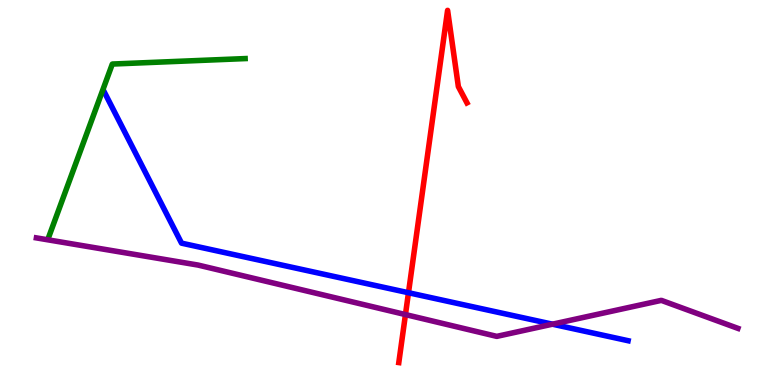[{'lines': ['blue', 'red'], 'intersections': [{'x': 5.27, 'y': 2.4}]}, {'lines': ['green', 'red'], 'intersections': []}, {'lines': ['purple', 'red'], 'intersections': [{'x': 5.23, 'y': 1.83}]}, {'lines': ['blue', 'green'], 'intersections': []}, {'lines': ['blue', 'purple'], 'intersections': [{'x': 7.13, 'y': 1.58}]}, {'lines': ['green', 'purple'], 'intersections': []}]